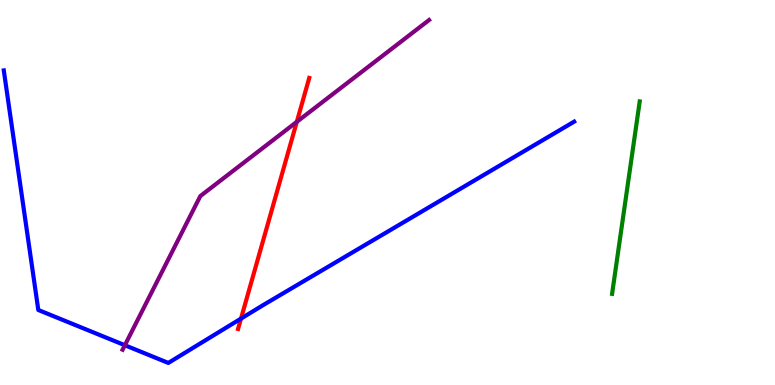[{'lines': ['blue', 'red'], 'intersections': [{'x': 3.11, 'y': 1.72}]}, {'lines': ['green', 'red'], 'intersections': []}, {'lines': ['purple', 'red'], 'intersections': [{'x': 3.83, 'y': 6.84}]}, {'lines': ['blue', 'green'], 'intersections': []}, {'lines': ['blue', 'purple'], 'intersections': [{'x': 1.61, 'y': 1.03}]}, {'lines': ['green', 'purple'], 'intersections': []}]